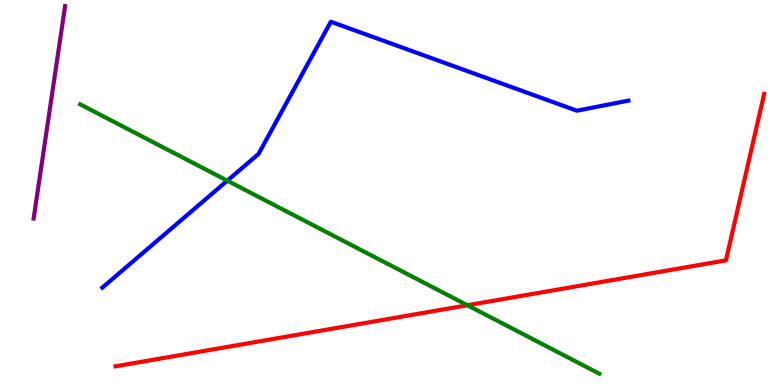[{'lines': ['blue', 'red'], 'intersections': []}, {'lines': ['green', 'red'], 'intersections': [{'x': 6.03, 'y': 2.07}]}, {'lines': ['purple', 'red'], 'intersections': []}, {'lines': ['blue', 'green'], 'intersections': [{'x': 2.93, 'y': 5.31}]}, {'lines': ['blue', 'purple'], 'intersections': []}, {'lines': ['green', 'purple'], 'intersections': []}]